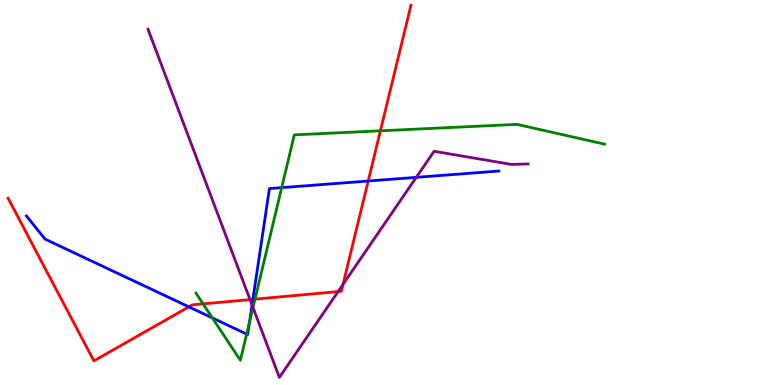[{'lines': ['blue', 'red'], 'intersections': [{'x': 2.44, 'y': 2.03}, {'x': 3.26, 'y': 2.23}, {'x': 4.75, 'y': 5.3}]}, {'lines': ['green', 'red'], 'intersections': [{'x': 2.62, 'y': 2.11}, {'x': 3.29, 'y': 2.23}, {'x': 4.91, 'y': 6.6}]}, {'lines': ['purple', 'red'], 'intersections': [{'x': 3.23, 'y': 2.22}, {'x': 4.36, 'y': 2.43}, {'x': 4.43, 'y': 2.61}]}, {'lines': ['blue', 'green'], 'intersections': [{'x': 2.74, 'y': 1.74}, {'x': 3.18, 'y': 1.32}, {'x': 3.22, 'y': 1.62}, {'x': 3.63, 'y': 5.13}]}, {'lines': ['blue', 'purple'], 'intersections': [{'x': 3.25, 'y': 2.08}, {'x': 5.37, 'y': 5.39}]}, {'lines': ['green', 'purple'], 'intersections': [{'x': 3.26, 'y': 2.01}]}]